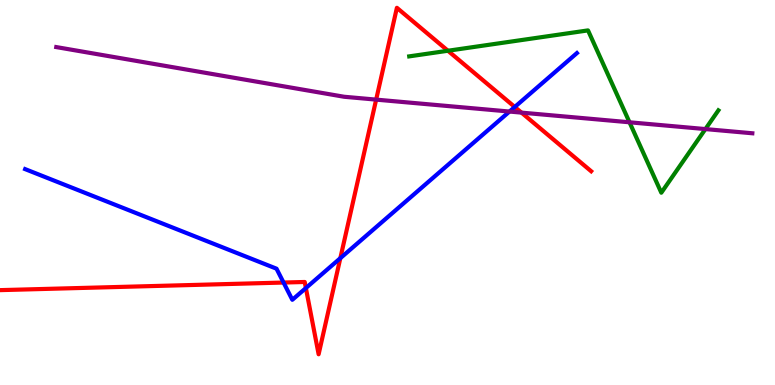[{'lines': ['blue', 'red'], 'intersections': [{'x': 3.66, 'y': 2.66}, {'x': 3.95, 'y': 2.52}, {'x': 4.39, 'y': 3.29}, {'x': 6.64, 'y': 7.22}]}, {'lines': ['green', 'red'], 'intersections': [{'x': 5.78, 'y': 8.68}]}, {'lines': ['purple', 'red'], 'intersections': [{'x': 4.85, 'y': 7.41}, {'x': 6.73, 'y': 7.07}]}, {'lines': ['blue', 'green'], 'intersections': []}, {'lines': ['blue', 'purple'], 'intersections': [{'x': 6.57, 'y': 7.1}]}, {'lines': ['green', 'purple'], 'intersections': [{'x': 8.12, 'y': 6.82}, {'x': 9.1, 'y': 6.65}]}]